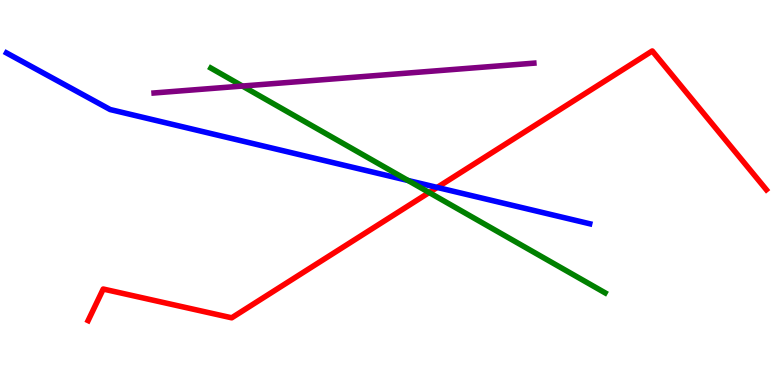[{'lines': ['blue', 'red'], 'intersections': [{'x': 5.64, 'y': 5.13}]}, {'lines': ['green', 'red'], 'intersections': [{'x': 5.54, 'y': 5.0}]}, {'lines': ['purple', 'red'], 'intersections': []}, {'lines': ['blue', 'green'], 'intersections': [{'x': 5.27, 'y': 5.31}]}, {'lines': ['blue', 'purple'], 'intersections': []}, {'lines': ['green', 'purple'], 'intersections': [{'x': 3.13, 'y': 7.77}]}]